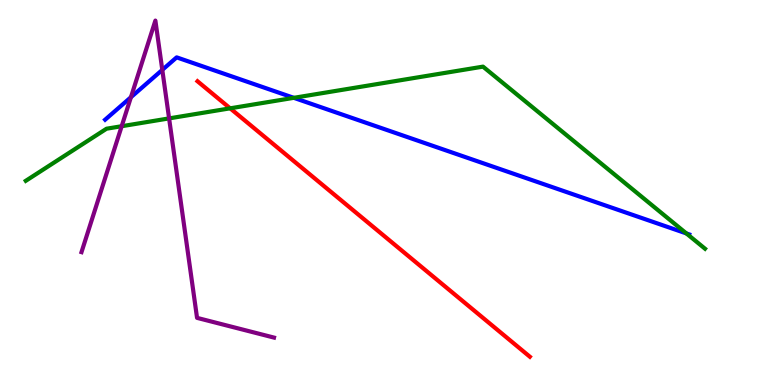[{'lines': ['blue', 'red'], 'intersections': []}, {'lines': ['green', 'red'], 'intersections': [{'x': 2.97, 'y': 7.19}]}, {'lines': ['purple', 'red'], 'intersections': []}, {'lines': ['blue', 'green'], 'intersections': [{'x': 3.79, 'y': 7.46}, {'x': 8.86, 'y': 3.94}]}, {'lines': ['blue', 'purple'], 'intersections': [{'x': 1.69, 'y': 7.47}, {'x': 2.09, 'y': 8.18}]}, {'lines': ['green', 'purple'], 'intersections': [{'x': 1.57, 'y': 6.72}, {'x': 2.18, 'y': 6.92}]}]